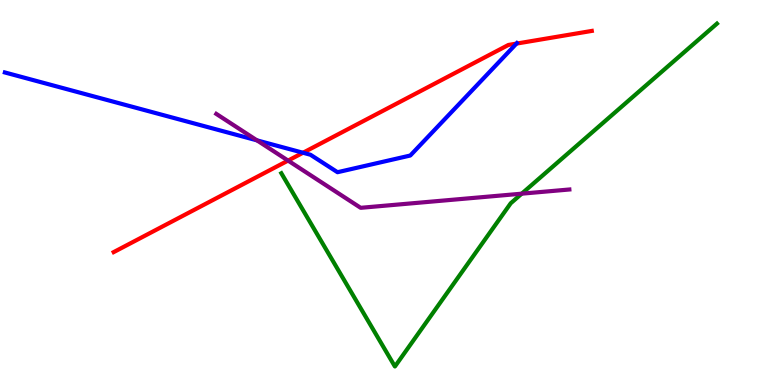[{'lines': ['blue', 'red'], 'intersections': [{'x': 3.91, 'y': 6.03}, {'x': 6.66, 'y': 8.87}]}, {'lines': ['green', 'red'], 'intersections': []}, {'lines': ['purple', 'red'], 'intersections': [{'x': 3.72, 'y': 5.83}]}, {'lines': ['blue', 'green'], 'intersections': []}, {'lines': ['blue', 'purple'], 'intersections': [{'x': 3.32, 'y': 6.35}]}, {'lines': ['green', 'purple'], 'intersections': [{'x': 6.73, 'y': 4.97}]}]